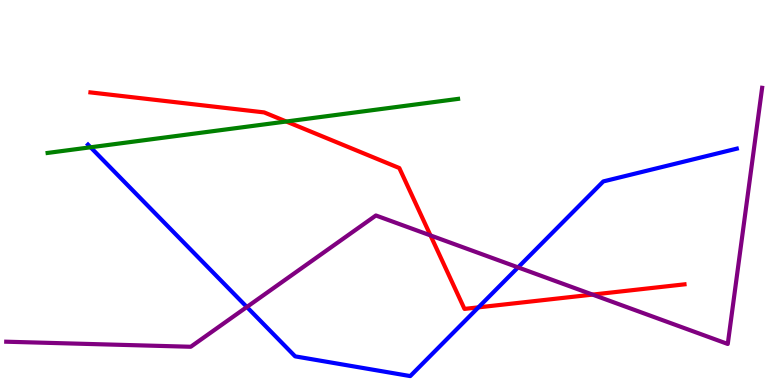[{'lines': ['blue', 'red'], 'intersections': [{'x': 6.17, 'y': 2.02}]}, {'lines': ['green', 'red'], 'intersections': [{'x': 3.69, 'y': 6.84}]}, {'lines': ['purple', 'red'], 'intersections': [{'x': 5.55, 'y': 3.89}, {'x': 7.65, 'y': 2.35}]}, {'lines': ['blue', 'green'], 'intersections': [{'x': 1.17, 'y': 6.17}]}, {'lines': ['blue', 'purple'], 'intersections': [{'x': 3.19, 'y': 2.03}, {'x': 6.68, 'y': 3.05}]}, {'lines': ['green', 'purple'], 'intersections': []}]